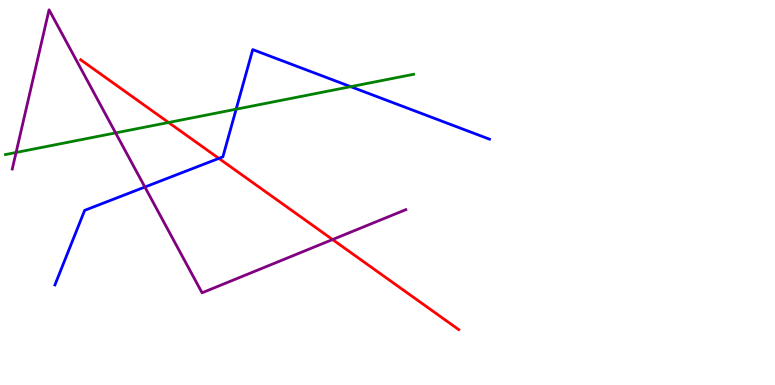[{'lines': ['blue', 'red'], 'intersections': [{'x': 2.82, 'y': 5.89}]}, {'lines': ['green', 'red'], 'intersections': [{'x': 2.17, 'y': 6.82}]}, {'lines': ['purple', 'red'], 'intersections': [{'x': 4.29, 'y': 3.78}]}, {'lines': ['blue', 'green'], 'intersections': [{'x': 3.05, 'y': 7.16}, {'x': 4.53, 'y': 7.75}]}, {'lines': ['blue', 'purple'], 'intersections': [{'x': 1.87, 'y': 5.14}]}, {'lines': ['green', 'purple'], 'intersections': [{'x': 0.207, 'y': 6.04}, {'x': 1.49, 'y': 6.55}]}]